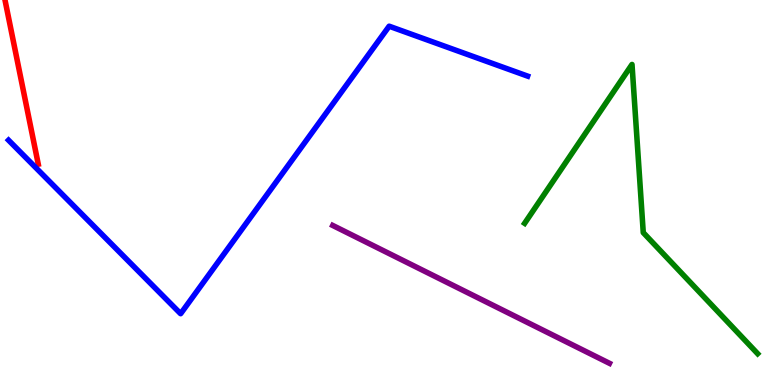[{'lines': ['blue', 'red'], 'intersections': []}, {'lines': ['green', 'red'], 'intersections': []}, {'lines': ['purple', 'red'], 'intersections': []}, {'lines': ['blue', 'green'], 'intersections': []}, {'lines': ['blue', 'purple'], 'intersections': []}, {'lines': ['green', 'purple'], 'intersections': []}]